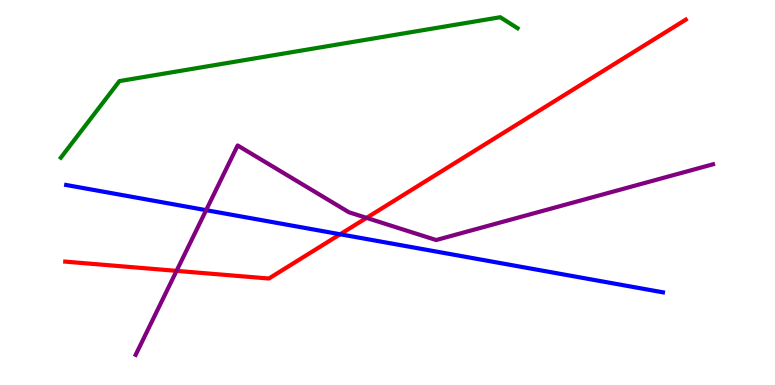[{'lines': ['blue', 'red'], 'intersections': [{'x': 4.39, 'y': 3.92}]}, {'lines': ['green', 'red'], 'intersections': []}, {'lines': ['purple', 'red'], 'intersections': [{'x': 2.28, 'y': 2.96}, {'x': 4.73, 'y': 4.34}]}, {'lines': ['blue', 'green'], 'intersections': []}, {'lines': ['blue', 'purple'], 'intersections': [{'x': 2.66, 'y': 4.54}]}, {'lines': ['green', 'purple'], 'intersections': []}]